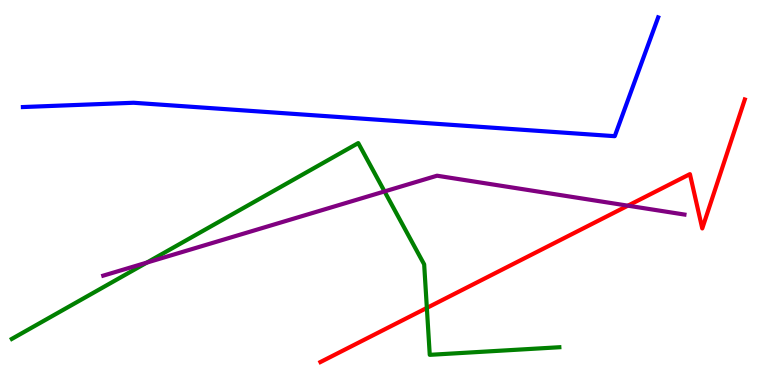[{'lines': ['blue', 'red'], 'intersections': []}, {'lines': ['green', 'red'], 'intersections': [{'x': 5.51, 'y': 2.0}]}, {'lines': ['purple', 'red'], 'intersections': [{'x': 8.1, 'y': 4.66}]}, {'lines': ['blue', 'green'], 'intersections': []}, {'lines': ['blue', 'purple'], 'intersections': []}, {'lines': ['green', 'purple'], 'intersections': [{'x': 1.89, 'y': 3.18}, {'x': 4.96, 'y': 5.03}]}]